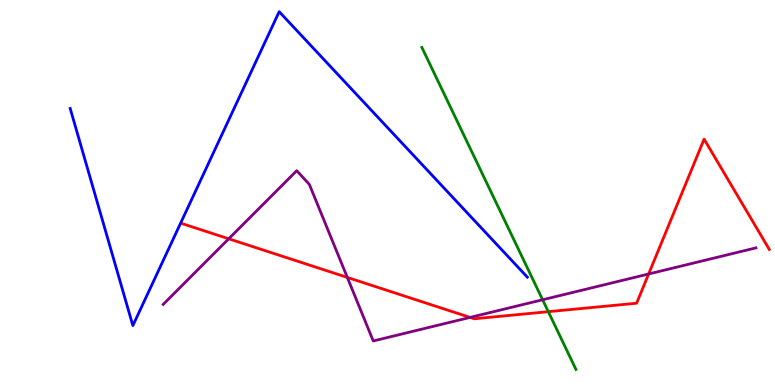[{'lines': ['blue', 'red'], 'intersections': []}, {'lines': ['green', 'red'], 'intersections': [{'x': 7.08, 'y': 1.9}]}, {'lines': ['purple', 'red'], 'intersections': [{'x': 2.95, 'y': 3.8}, {'x': 4.48, 'y': 2.79}, {'x': 6.07, 'y': 1.76}, {'x': 8.37, 'y': 2.88}]}, {'lines': ['blue', 'green'], 'intersections': []}, {'lines': ['blue', 'purple'], 'intersections': []}, {'lines': ['green', 'purple'], 'intersections': [{'x': 7.0, 'y': 2.21}]}]